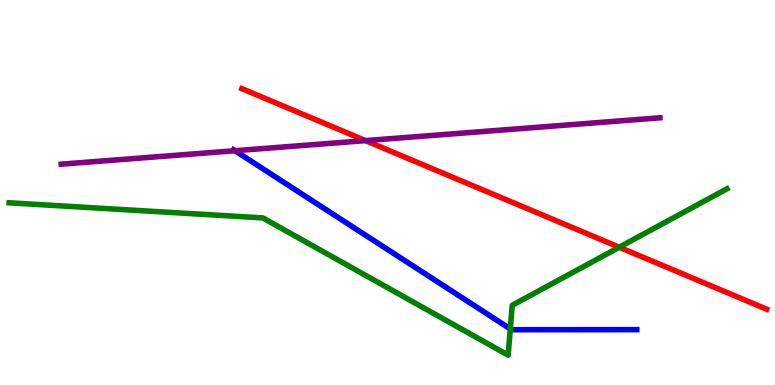[{'lines': ['blue', 'red'], 'intersections': []}, {'lines': ['green', 'red'], 'intersections': [{'x': 7.99, 'y': 3.58}]}, {'lines': ['purple', 'red'], 'intersections': [{'x': 4.72, 'y': 6.35}]}, {'lines': ['blue', 'green'], 'intersections': [{'x': 6.58, 'y': 1.46}]}, {'lines': ['blue', 'purple'], 'intersections': [{'x': 3.03, 'y': 6.09}]}, {'lines': ['green', 'purple'], 'intersections': []}]